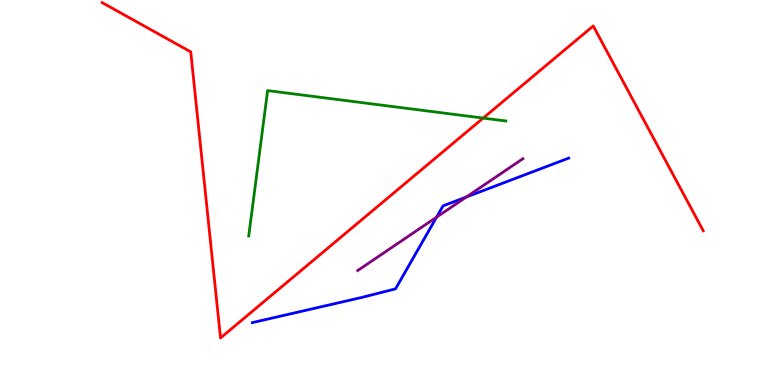[{'lines': ['blue', 'red'], 'intersections': []}, {'lines': ['green', 'red'], 'intersections': [{'x': 6.23, 'y': 6.93}]}, {'lines': ['purple', 'red'], 'intersections': []}, {'lines': ['blue', 'green'], 'intersections': []}, {'lines': ['blue', 'purple'], 'intersections': [{'x': 5.63, 'y': 4.36}, {'x': 6.02, 'y': 4.88}]}, {'lines': ['green', 'purple'], 'intersections': []}]